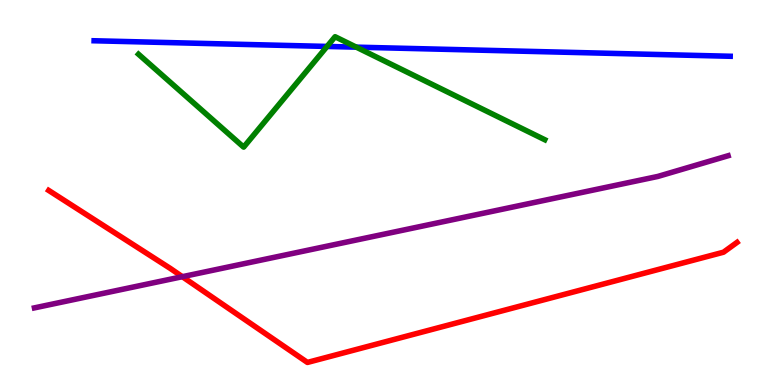[{'lines': ['blue', 'red'], 'intersections': []}, {'lines': ['green', 'red'], 'intersections': []}, {'lines': ['purple', 'red'], 'intersections': [{'x': 2.35, 'y': 2.81}]}, {'lines': ['blue', 'green'], 'intersections': [{'x': 4.22, 'y': 8.79}, {'x': 4.6, 'y': 8.78}]}, {'lines': ['blue', 'purple'], 'intersections': []}, {'lines': ['green', 'purple'], 'intersections': []}]